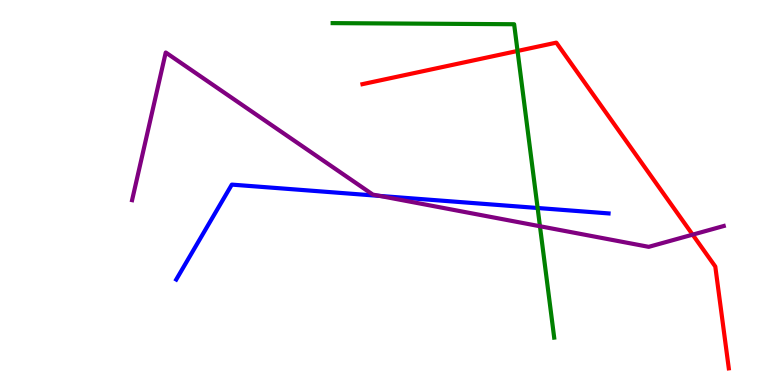[{'lines': ['blue', 'red'], 'intersections': []}, {'lines': ['green', 'red'], 'intersections': [{'x': 6.68, 'y': 8.68}]}, {'lines': ['purple', 'red'], 'intersections': [{'x': 8.94, 'y': 3.91}]}, {'lines': ['blue', 'green'], 'intersections': [{'x': 6.94, 'y': 4.6}]}, {'lines': ['blue', 'purple'], 'intersections': [{'x': 4.9, 'y': 4.91}]}, {'lines': ['green', 'purple'], 'intersections': [{'x': 6.97, 'y': 4.12}]}]